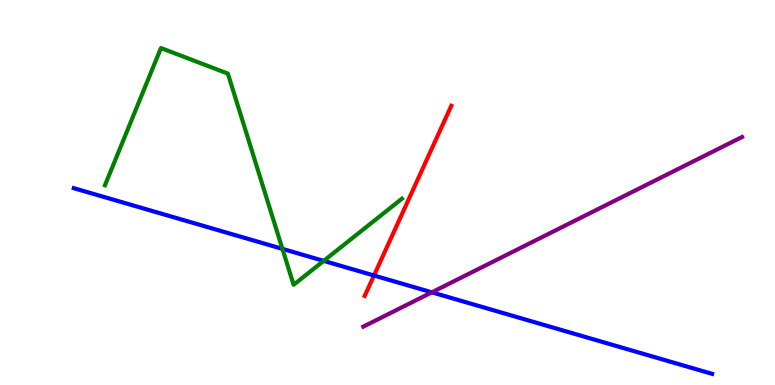[{'lines': ['blue', 'red'], 'intersections': [{'x': 4.83, 'y': 2.84}]}, {'lines': ['green', 'red'], 'intersections': []}, {'lines': ['purple', 'red'], 'intersections': []}, {'lines': ['blue', 'green'], 'intersections': [{'x': 3.64, 'y': 3.54}, {'x': 4.18, 'y': 3.22}]}, {'lines': ['blue', 'purple'], 'intersections': [{'x': 5.57, 'y': 2.41}]}, {'lines': ['green', 'purple'], 'intersections': []}]